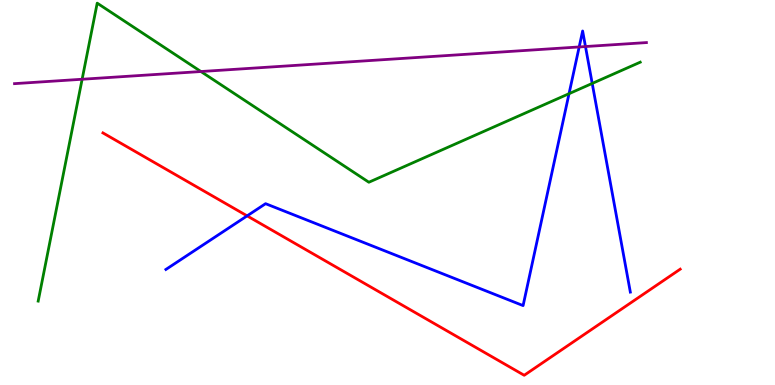[{'lines': ['blue', 'red'], 'intersections': [{'x': 3.19, 'y': 4.39}]}, {'lines': ['green', 'red'], 'intersections': []}, {'lines': ['purple', 'red'], 'intersections': []}, {'lines': ['blue', 'green'], 'intersections': [{'x': 7.34, 'y': 7.57}, {'x': 7.64, 'y': 7.83}]}, {'lines': ['blue', 'purple'], 'intersections': [{'x': 7.47, 'y': 8.78}, {'x': 7.55, 'y': 8.79}]}, {'lines': ['green', 'purple'], 'intersections': [{'x': 1.06, 'y': 7.94}, {'x': 2.59, 'y': 8.14}]}]